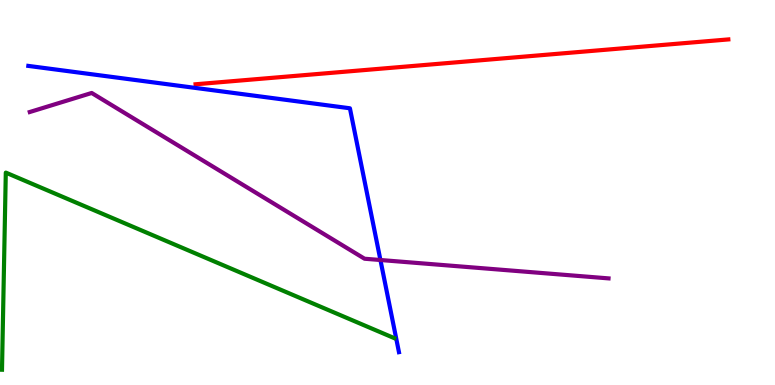[{'lines': ['blue', 'red'], 'intersections': []}, {'lines': ['green', 'red'], 'intersections': []}, {'lines': ['purple', 'red'], 'intersections': []}, {'lines': ['blue', 'green'], 'intersections': []}, {'lines': ['blue', 'purple'], 'intersections': [{'x': 4.91, 'y': 3.25}]}, {'lines': ['green', 'purple'], 'intersections': []}]